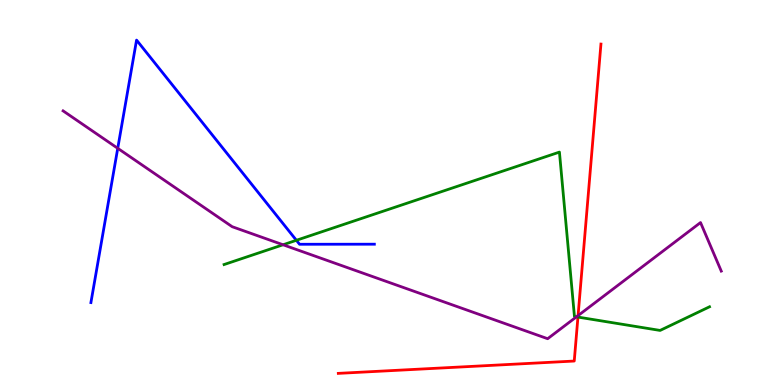[{'lines': ['blue', 'red'], 'intersections': []}, {'lines': ['green', 'red'], 'intersections': [{'x': 7.46, 'y': 1.76}]}, {'lines': ['purple', 'red'], 'intersections': [{'x': 7.46, 'y': 1.8}]}, {'lines': ['blue', 'green'], 'intersections': [{'x': 3.82, 'y': 3.76}]}, {'lines': ['blue', 'purple'], 'intersections': [{'x': 1.52, 'y': 6.15}]}, {'lines': ['green', 'purple'], 'intersections': [{'x': 3.65, 'y': 3.64}, {'x': 7.44, 'y': 1.77}]}]